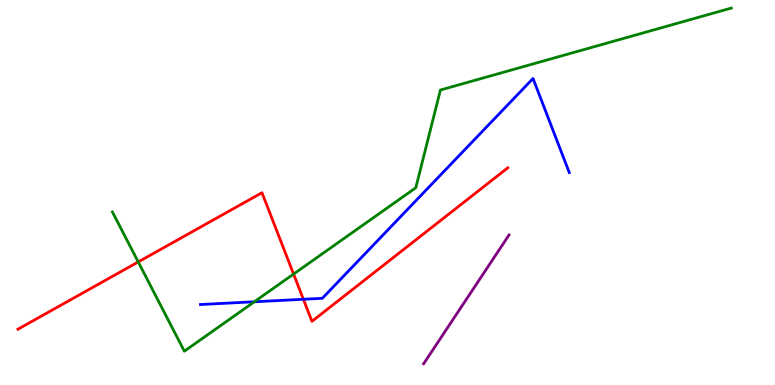[{'lines': ['blue', 'red'], 'intersections': [{'x': 3.91, 'y': 2.23}]}, {'lines': ['green', 'red'], 'intersections': [{'x': 1.78, 'y': 3.2}, {'x': 3.79, 'y': 2.88}]}, {'lines': ['purple', 'red'], 'intersections': []}, {'lines': ['blue', 'green'], 'intersections': [{'x': 3.28, 'y': 2.16}]}, {'lines': ['blue', 'purple'], 'intersections': []}, {'lines': ['green', 'purple'], 'intersections': []}]